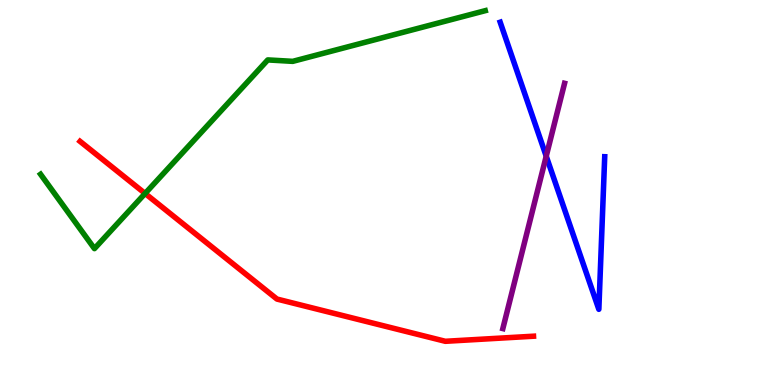[{'lines': ['blue', 'red'], 'intersections': []}, {'lines': ['green', 'red'], 'intersections': [{'x': 1.87, 'y': 4.97}]}, {'lines': ['purple', 'red'], 'intersections': []}, {'lines': ['blue', 'green'], 'intersections': []}, {'lines': ['blue', 'purple'], 'intersections': [{'x': 7.05, 'y': 5.94}]}, {'lines': ['green', 'purple'], 'intersections': []}]